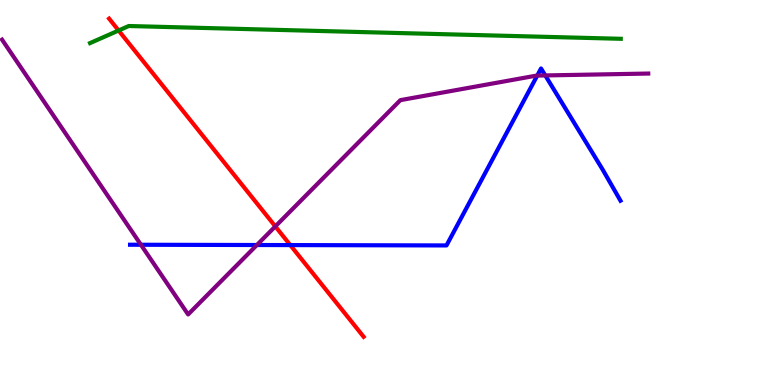[{'lines': ['blue', 'red'], 'intersections': [{'x': 3.75, 'y': 3.63}]}, {'lines': ['green', 'red'], 'intersections': [{'x': 1.53, 'y': 9.21}]}, {'lines': ['purple', 'red'], 'intersections': [{'x': 3.55, 'y': 4.12}]}, {'lines': ['blue', 'green'], 'intersections': []}, {'lines': ['blue', 'purple'], 'intersections': [{'x': 1.82, 'y': 3.64}, {'x': 3.31, 'y': 3.64}, {'x': 6.93, 'y': 8.04}, {'x': 7.04, 'y': 8.04}]}, {'lines': ['green', 'purple'], 'intersections': []}]